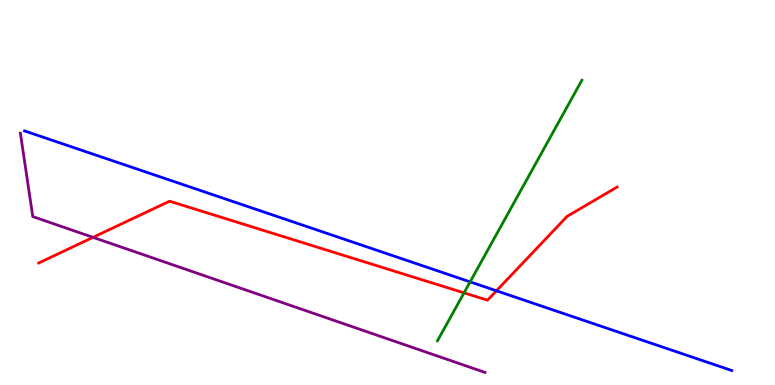[{'lines': ['blue', 'red'], 'intersections': [{'x': 6.41, 'y': 2.45}]}, {'lines': ['green', 'red'], 'intersections': [{'x': 5.99, 'y': 2.39}]}, {'lines': ['purple', 'red'], 'intersections': [{'x': 1.2, 'y': 3.84}]}, {'lines': ['blue', 'green'], 'intersections': [{'x': 6.07, 'y': 2.68}]}, {'lines': ['blue', 'purple'], 'intersections': []}, {'lines': ['green', 'purple'], 'intersections': []}]